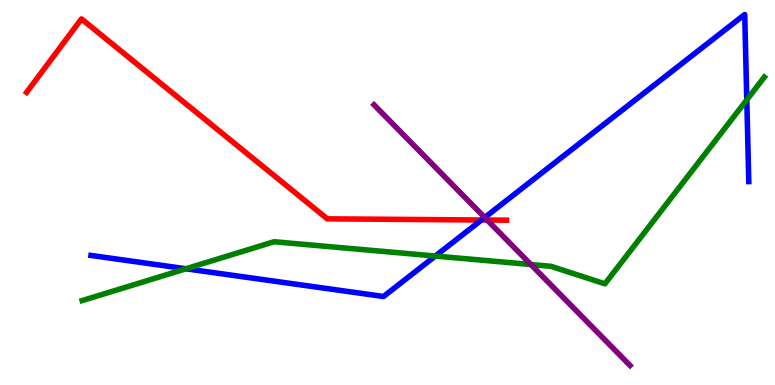[{'lines': ['blue', 'red'], 'intersections': [{'x': 6.21, 'y': 4.29}]}, {'lines': ['green', 'red'], 'intersections': []}, {'lines': ['purple', 'red'], 'intersections': [{'x': 6.29, 'y': 4.28}]}, {'lines': ['blue', 'green'], 'intersections': [{'x': 2.4, 'y': 3.02}, {'x': 5.62, 'y': 3.35}, {'x': 9.64, 'y': 7.41}]}, {'lines': ['blue', 'purple'], 'intersections': [{'x': 6.25, 'y': 4.35}]}, {'lines': ['green', 'purple'], 'intersections': [{'x': 6.85, 'y': 3.13}]}]